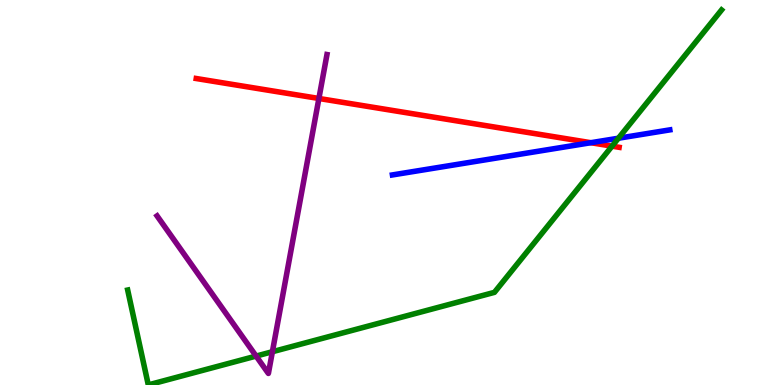[{'lines': ['blue', 'red'], 'intersections': [{'x': 7.62, 'y': 6.29}]}, {'lines': ['green', 'red'], 'intersections': [{'x': 7.9, 'y': 6.2}]}, {'lines': ['purple', 'red'], 'intersections': [{'x': 4.11, 'y': 7.44}]}, {'lines': ['blue', 'green'], 'intersections': [{'x': 7.98, 'y': 6.41}]}, {'lines': ['blue', 'purple'], 'intersections': []}, {'lines': ['green', 'purple'], 'intersections': [{'x': 3.3, 'y': 0.751}, {'x': 3.51, 'y': 0.864}]}]